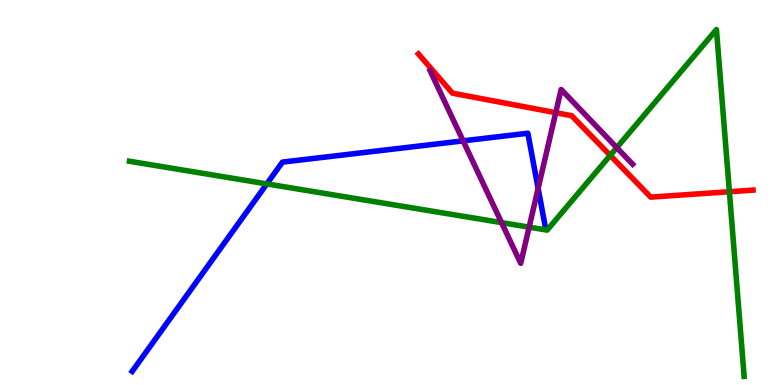[{'lines': ['blue', 'red'], 'intersections': []}, {'lines': ['green', 'red'], 'intersections': [{'x': 7.87, 'y': 5.96}, {'x': 9.41, 'y': 5.02}]}, {'lines': ['purple', 'red'], 'intersections': [{'x': 7.17, 'y': 7.07}]}, {'lines': ['blue', 'green'], 'intersections': [{'x': 3.44, 'y': 5.22}]}, {'lines': ['blue', 'purple'], 'intersections': [{'x': 5.98, 'y': 6.34}, {'x': 6.94, 'y': 5.11}]}, {'lines': ['green', 'purple'], 'intersections': [{'x': 6.47, 'y': 4.22}, {'x': 6.83, 'y': 4.1}, {'x': 7.96, 'y': 6.17}]}]